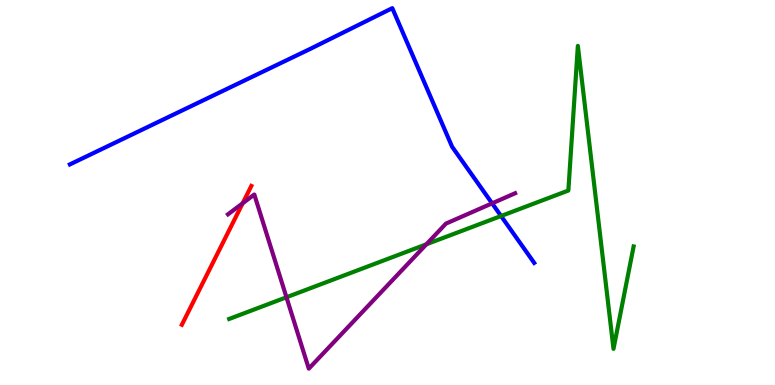[{'lines': ['blue', 'red'], 'intersections': []}, {'lines': ['green', 'red'], 'intersections': []}, {'lines': ['purple', 'red'], 'intersections': [{'x': 3.13, 'y': 4.72}]}, {'lines': ['blue', 'green'], 'intersections': [{'x': 6.47, 'y': 4.39}]}, {'lines': ['blue', 'purple'], 'intersections': [{'x': 6.35, 'y': 4.72}]}, {'lines': ['green', 'purple'], 'intersections': [{'x': 3.7, 'y': 2.28}, {'x': 5.5, 'y': 3.65}]}]